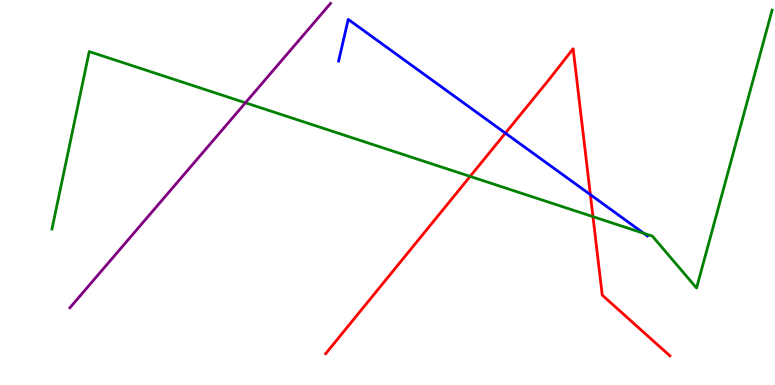[{'lines': ['blue', 'red'], 'intersections': [{'x': 6.52, 'y': 6.54}, {'x': 7.62, 'y': 4.94}]}, {'lines': ['green', 'red'], 'intersections': [{'x': 6.07, 'y': 5.42}, {'x': 7.65, 'y': 4.37}]}, {'lines': ['purple', 'red'], 'intersections': []}, {'lines': ['blue', 'green'], 'intersections': [{'x': 8.31, 'y': 3.94}]}, {'lines': ['blue', 'purple'], 'intersections': []}, {'lines': ['green', 'purple'], 'intersections': [{'x': 3.17, 'y': 7.33}]}]